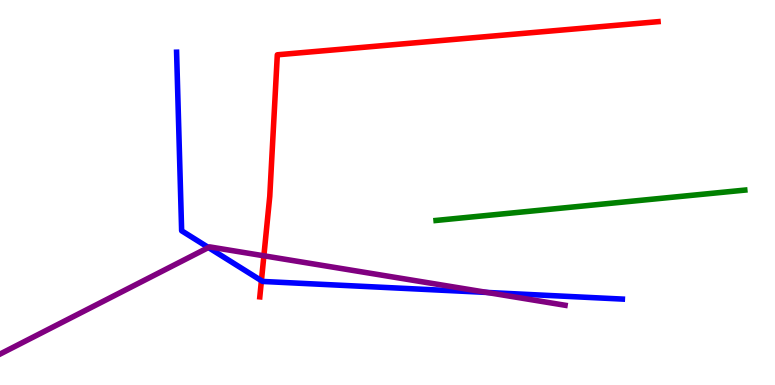[{'lines': ['blue', 'red'], 'intersections': [{'x': 3.37, 'y': 2.71}]}, {'lines': ['green', 'red'], 'intersections': []}, {'lines': ['purple', 'red'], 'intersections': [{'x': 3.4, 'y': 3.36}]}, {'lines': ['blue', 'green'], 'intersections': []}, {'lines': ['blue', 'purple'], 'intersections': [{'x': 2.69, 'y': 3.57}, {'x': 6.28, 'y': 2.4}]}, {'lines': ['green', 'purple'], 'intersections': []}]